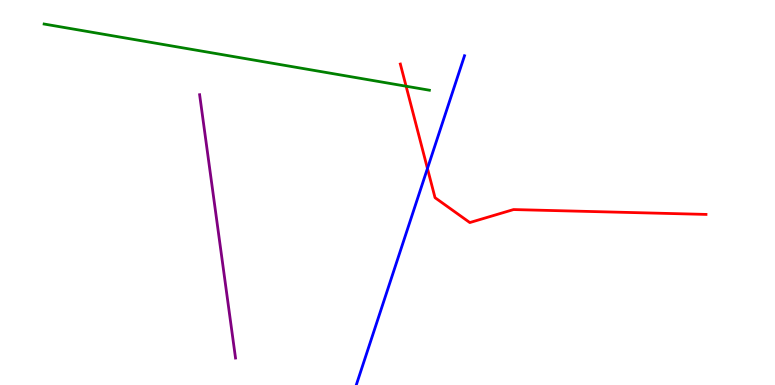[{'lines': ['blue', 'red'], 'intersections': [{'x': 5.52, 'y': 5.62}]}, {'lines': ['green', 'red'], 'intersections': [{'x': 5.24, 'y': 7.76}]}, {'lines': ['purple', 'red'], 'intersections': []}, {'lines': ['blue', 'green'], 'intersections': []}, {'lines': ['blue', 'purple'], 'intersections': []}, {'lines': ['green', 'purple'], 'intersections': []}]